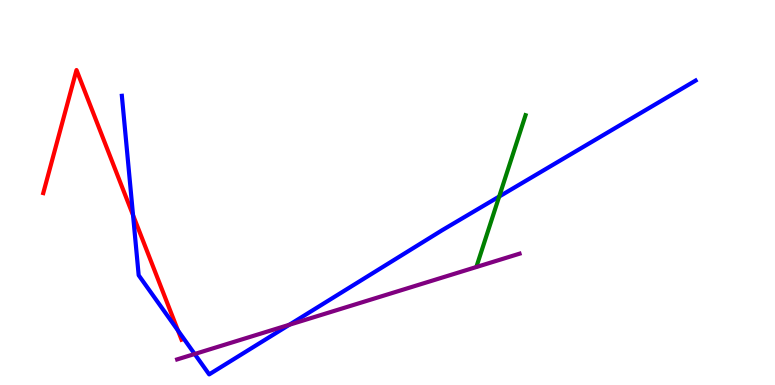[{'lines': ['blue', 'red'], 'intersections': [{'x': 1.72, 'y': 4.41}, {'x': 2.3, 'y': 1.42}]}, {'lines': ['green', 'red'], 'intersections': []}, {'lines': ['purple', 'red'], 'intersections': []}, {'lines': ['blue', 'green'], 'intersections': [{'x': 6.44, 'y': 4.89}]}, {'lines': ['blue', 'purple'], 'intersections': [{'x': 2.51, 'y': 0.805}, {'x': 3.73, 'y': 1.56}]}, {'lines': ['green', 'purple'], 'intersections': []}]